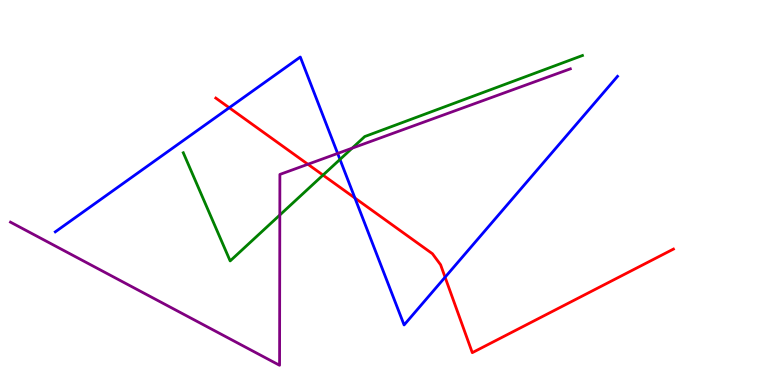[{'lines': ['blue', 'red'], 'intersections': [{'x': 2.96, 'y': 7.2}, {'x': 4.58, 'y': 4.86}, {'x': 5.74, 'y': 2.8}]}, {'lines': ['green', 'red'], 'intersections': [{'x': 4.17, 'y': 5.45}]}, {'lines': ['purple', 'red'], 'intersections': [{'x': 3.97, 'y': 5.73}]}, {'lines': ['blue', 'green'], 'intersections': [{'x': 4.39, 'y': 5.86}]}, {'lines': ['blue', 'purple'], 'intersections': [{'x': 4.36, 'y': 6.01}]}, {'lines': ['green', 'purple'], 'intersections': [{'x': 3.61, 'y': 4.41}, {'x': 4.54, 'y': 6.15}]}]